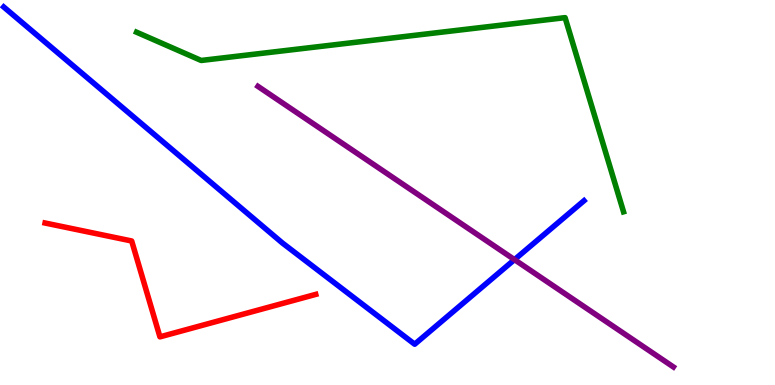[{'lines': ['blue', 'red'], 'intersections': []}, {'lines': ['green', 'red'], 'intersections': []}, {'lines': ['purple', 'red'], 'intersections': []}, {'lines': ['blue', 'green'], 'intersections': []}, {'lines': ['blue', 'purple'], 'intersections': [{'x': 6.64, 'y': 3.26}]}, {'lines': ['green', 'purple'], 'intersections': []}]